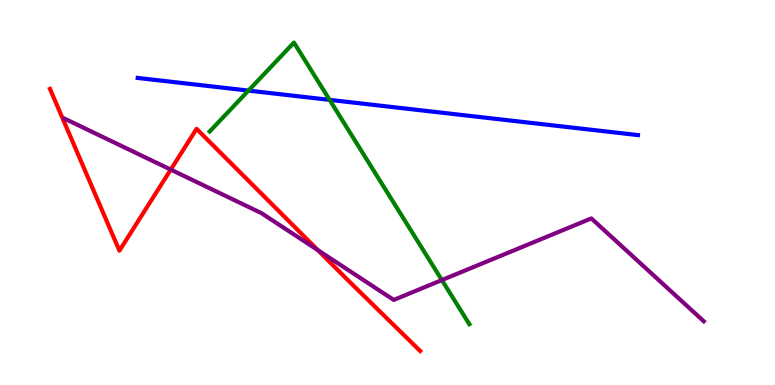[{'lines': ['blue', 'red'], 'intersections': []}, {'lines': ['green', 'red'], 'intersections': []}, {'lines': ['purple', 'red'], 'intersections': [{'x': 2.2, 'y': 5.59}, {'x': 4.1, 'y': 3.5}]}, {'lines': ['blue', 'green'], 'intersections': [{'x': 3.21, 'y': 7.65}, {'x': 4.25, 'y': 7.41}]}, {'lines': ['blue', 'purple'], 'intersections': []}, {'lines': ['green', 'purple'], 'intersections': [{'x': 5.7, 'y': 2.73}]}]